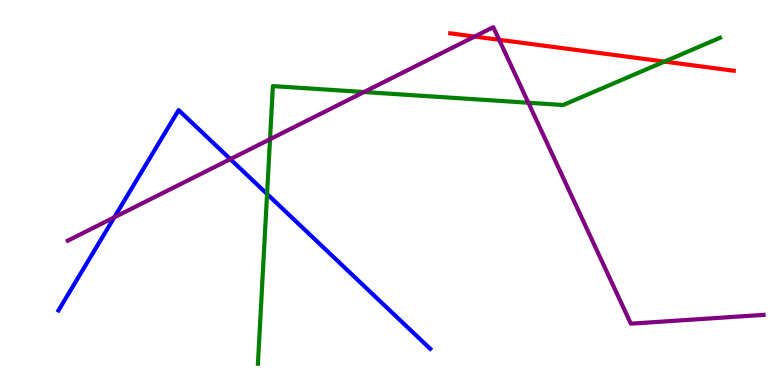[{'lines': ['blue', 'red'], 'intersections': []}, {'lines': ['green', 'red'], 'intersections': [{'x': 8.57, 'y': 8.4}]}, {'lines': ['purple', 'red'], 'intersections': [{'x': 6.12, 'y': 9.05}, {'x': 6.44, 'y': 8.97}]}, {'lines': ['blue', 'green'], 'intersections': [{'x': 3.45, 'y': 4.96}]}, {'lines': ['blue', 'purple'], 'intersections': [{'x': 1.47, 'y': 4.35}, {'x': 2.97, 'y': 5.87}]}, {'lines': ['green', 'purple'], 'intersections': [{'x': 3.48, 'y': 6.38}, {'x': 4.7, 'y': 7.61}, {'x': 6.82, 'y': 7.33}]}]